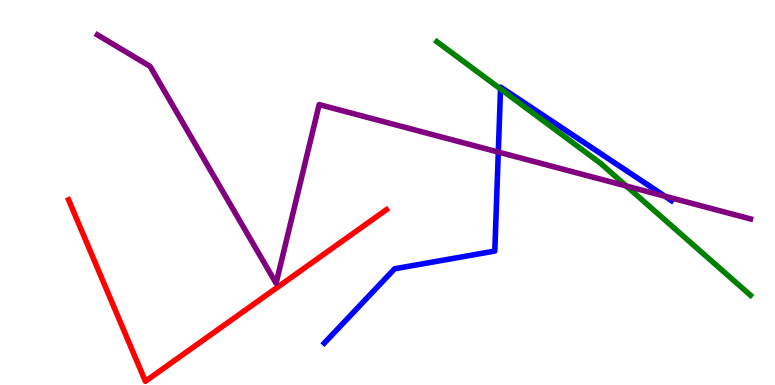[{'lines': ['blue', 'red'], 'intersections': []}, {'lines': ['green', 'red'], 'intersections': []}, {'lines': ['purple', 'red'], 'intersections': []}, {'lines': ['blue', 'green'], 'intersections': [{'x': 6.46, 'y': 7.69}]}, {'lines': ['blue', 'purple'], 'intersections': [{'x': 6.43, 'y': 6.05}, {'x': 8.58, 'y': 4.9}]}, {'lines': ['green', 'purple'], 'intersections': [{'x': 8.08, 'y': 5.17}]}]